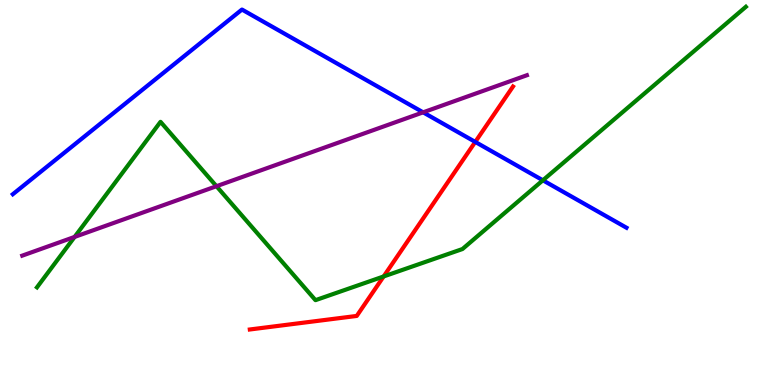[{'lines': ['blue', 'red'], 'intersections': [{'x': 6.13, 'y': 6.31}]}, {'lines': ['green', 'red'], 'intersections': [{'x': 4.95, 'y': 2.82}]}, {'lines': ['purple', 'red'], 'intersections': []}, {'lines': ['blue', 'green'], 'intersections': [{'x': 7.0, 'y': 5.32}]}, {'lines': ['blue', 'purple'], 'intersections': [{'x': 5.46, 'y': 7.08}]}, {'lines': ['green', 'purple'], 'intersections': [{'x': 0.963, 'y': 3.85}, {'x': 2.79, 'y': 5.16}]}]